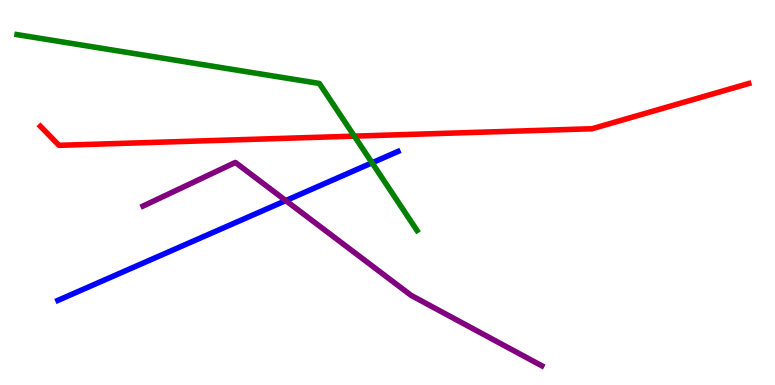[{'lines': ['blue', 'red'], 'intersections': []}, {'lines': ['green', 'red'], 'intersections': [{'x': 4.57, 'y': 6.46}]}, {'lines': ['purple', 'red'], 'intersections': []}, {'lines': ['blue', 'green'], 'intersections': [{'x': 4.8, 'y': 5.77}]}, {'lines': ['blue', 'purple'], 'intersections': [{'x': 3.69, 'y': 4.79}]}, {'lines': ['green', 'purple'], 'intersections': []}]